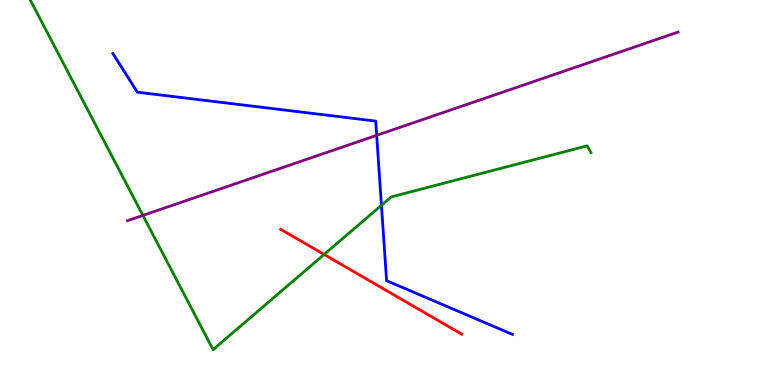[{'lines': ['blue', 'red'], 'intersections': []}, {'lines': ['green', 'red'], 'intersections': [{'x': 4.18, 'y': 3.39}]}, {'lines': ['purple', 'red'], 'intersections': []}, {'lines': ['blue', 'green'], 'intersections': [{'x': 4.92, 'y': 4.67}]}, {'lines': ['blue', 'purple'], 'intersections': [{'x': 4.86, 'y': 6.48}]}, {'lines': ['green', 'purple'], 'intersections': [{'x': 1.84, 'y': 4.4}]}]